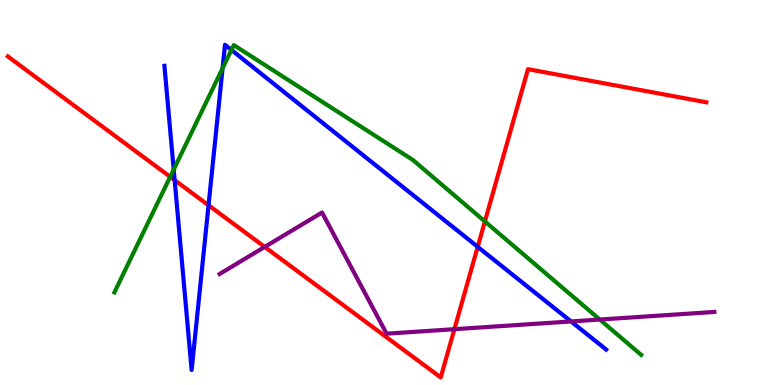[{'lines': ['blue', 'red'], 'intersections': [{'x': 2.25, 'y': 5.32}, {'x': 2.69, 'y': 4.67}, {'x': 6.16, 'y': 3.59}]}, {'lines': ['green', 'red'], 'intersections': [{'x': 2.2, 'y': 5.41}, {'x': 6.26, 'y': 4.25}]}, {'lines': ['purple', 'red'], 'intersections': [{'x': 3.42, 'y': 3.59}, {'x': 5.86, 'y': 1.45}]}, {'lines': ['blue', 'green'], 'intersections': [{'x': 2.24, 'y': 5.6}, {'x': 2.87, 'y': 8.23}, {'x': 2.99, 'y': 8.7}]}, {'lines': ['blue', 'purple'], 'intersections': [{'x': 7.37, 'y': 1.65}]}, {'lines': ['green', 'purple'], 'intersections': [{'x': 7.74, 'y': 1.7}]}]